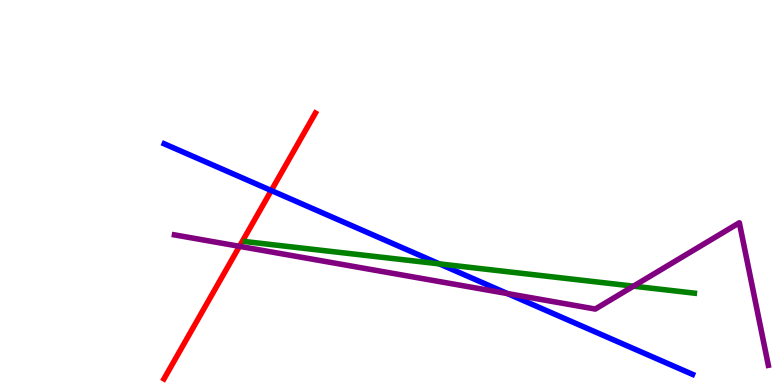[{'lines': ['blue', 'red'], 'intersections': [{'x': 3.5, 'y': 5.05}]}, {'lines': ['green', 'red'], 'intersections': []}, {'lines': ['purple', 'red'], 'intersections': [{'x': 3.09, 'y': 3.6}]}, {'lines': ['blue', 'green'], 'intersections': [{'x': 5.67, 'y': 3.15}]}, {'lines': ['blue', 'purple'], 'intersections': [{'x': 6.55, 'y': 2.38}]}, {'lines': ['green', 'purple'], 'intersections': [{'x': 8.17, 'y': 2.57}]}]